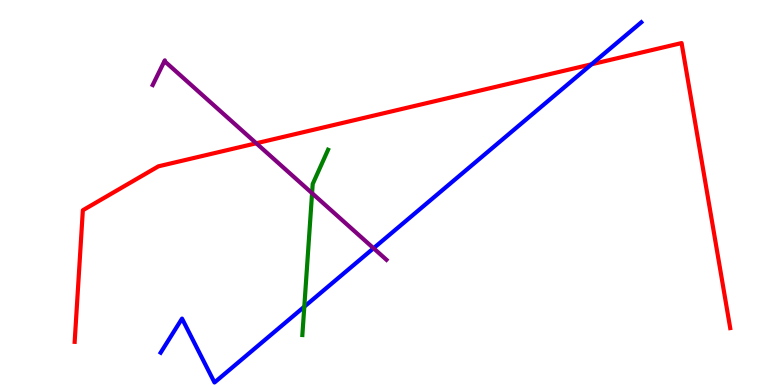[{'lines': ['blue', 'red'], 'intersections': [{'x': 7.63, 'y': 8.33}]}, {'lines': ['green', 'red'], 'intersections': []}, {'lines': ['purple', 'red'], 'intersections': [{'x': 3.31, 'y': 6.28}]}, {'lines': ['blue', 'green'], 'intersections': [{'x': 3.93, 'y': 2.03}]}, {'lines': ['blue', 'purple'], 'intersections': [{'x': 4.82, 'y': 3.55}]}, {'lines': ['green', 'purple'], 'intersections': [{'x': 4.03, 'y': 4.98}]}]